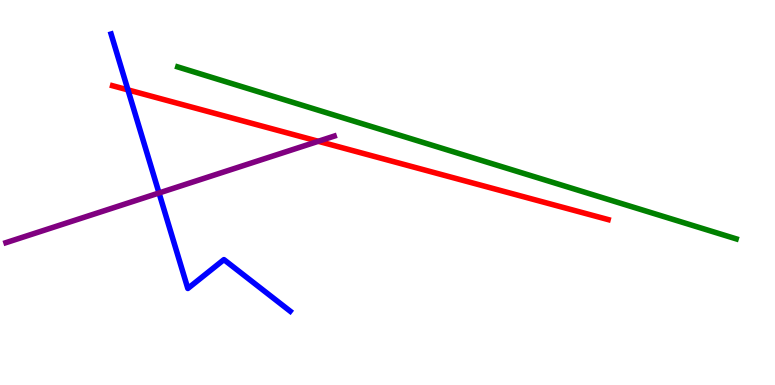[{'lines': ['blue', 'red'], 'intersections': [{'x': 1.65, 'y': 7.67}]}, {'lines': ['green', 'red'], 'intersections': []}, {'lines': ['purple', 'red'], 'intersections': [{'x': 4.11, 'y': 6.33}]}, {'lines': ['blue', 'green'], 'intersections': []}, {'lines': ['blue', 'purple'], 'intersections': [{'x': 2.05, 'y': 4.99}]}, {'lines': ['green', 'purple'], 'intersections': []}]